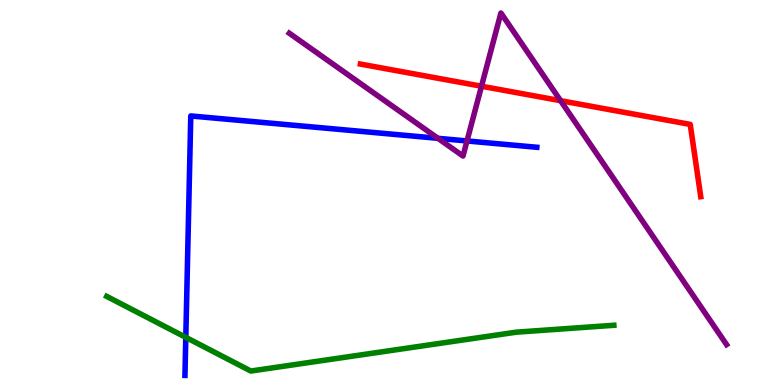[{'lines': ['blue', 'red'], 'intersections': []}, {'lines': ['green', 'red'], 'intersections': []}, {'lines': ['purple', 'red'], 'intersections': [{'x': 6.21, 'y': 7.76}, {'x': 7.23, 'y': 7.38}]}, {'lines': ['blue', 'green'], 'intersections': [{'x': 2.4, 'y': 1.24}]}, {'lines': ['blue', 'purple'], 'intersections': [{'x': 5.65, 'y': 6.41}, {'x': 6.03, 'y': 6.34}]}, {'lines': ['green', 'purple'], 'intersections': []}]